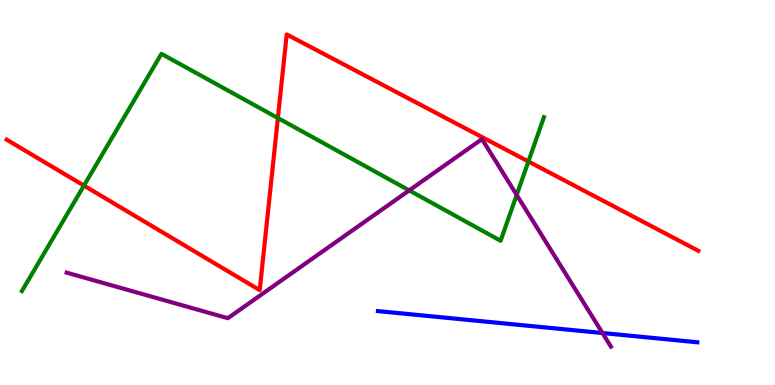[{'lines': ['blue', 'red'], 'intersections': []}, {'lines': ['green', 'red'], 'intersections': [{'x': 1.08, 'y': 5.18}, {'x': 3.59, 'y': 6.93}, {'x': 6.82, 'y': 5.81}]}, {'lines': ['purple', 'red'], 'intersections': []}, {'lines': ['blue', 'green'], 'intersections': []}, {'lines': ['blue', 'purple'], 'intersections': [{'x': 7.77, 'y': 1.35}]}, {'lines': ['green', 'purple'], 'intersections': [{'x': 5.28, 'y': 5.05}, {'x': 6.67, 'y': 4.94}]}]